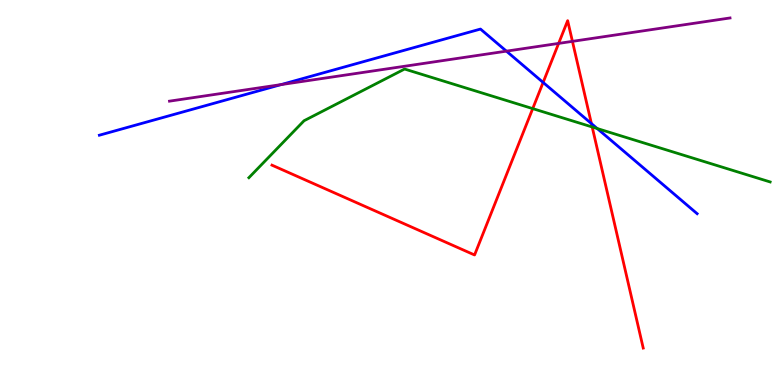[{'lines': ['blue', 'red'], 'intersections': [{'x': 7.01, 'y': 7.86}, {'x': 7.63, 'y': 6.79}]}, {'lines': ['green', 'red'], 'intersections': [{'x': 6.87, 'y': 7.18}, {'x': 7.64, 'y': 6.7}]}, {'lines': ['purple', 'red'], 'intersections': [{'x': 7.21, 'y': 8.87}, {'x': 7.39, 'y': 8.93}]}, {'lines': ['blue', 'green'], 'intersections': [{'x': 7.71, 'y': 6.66}]}, {'lines': ['blue', 'purple'], 'intersections': [{'x': 3.63, 'y': 7.8}, {'x': 6.53, 'y': 8.67}]}, {'lines': ['green', 'purple'], 'intersections': []}]